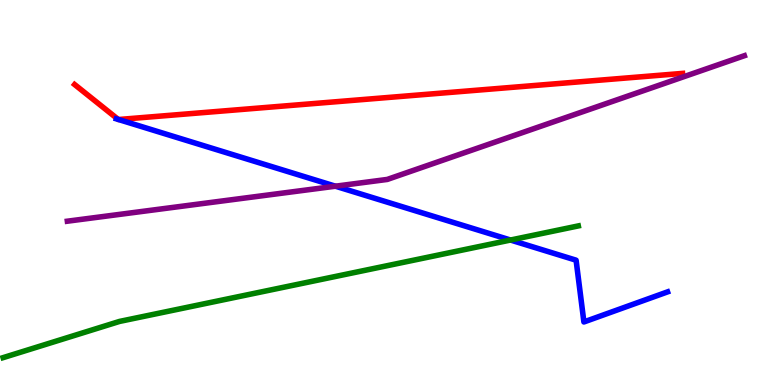[{'lines': ['blue', 'red'], 'intersections': [{'x': 1.53, 'y': 6.9}, {'x': 1.53, 'y': 6.9}]}, {'lines': ['green', 'red'], 'intersections': []}, {'lines': ['purple', 'red'], 'intersections': []}, {'lines': ['blue', 'green'], 'intersections': [{'x': 6.59, 'y': 3.77}]}, {'lines': ['blue', 'purple'], 'intersections': [{'x': 4.33, 'y': 5.16}]}, {'lines': ['green', 'purple'], 'intersections': []}]